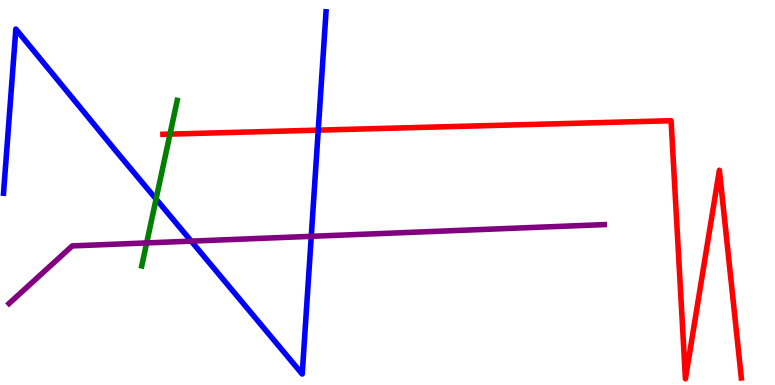[{'lines': ['blue', 'red'], 'intersections': [{'x': 4.11, 'y': 6.62}]}, {'lines': ['green', 'red'], 'intersections': [{'x': 2.19, 'y': 6.52}]}, {'lines': ['purple', 'red'], 'intersections': []}, {'lines': ['blue', 'green'], 'intersections': [{'x': 2.01, 'y': 4.83}]}, {'lines': ['blue', 'purple'], 'intersections': [{'x': 2.47, 'y': 3.74}, {'x': 4.02, 'y': 3.86}]}, {'lines': ['green', 'purple'], 'intersections': [{'x': 1.89, 'y': 3.69}]}]